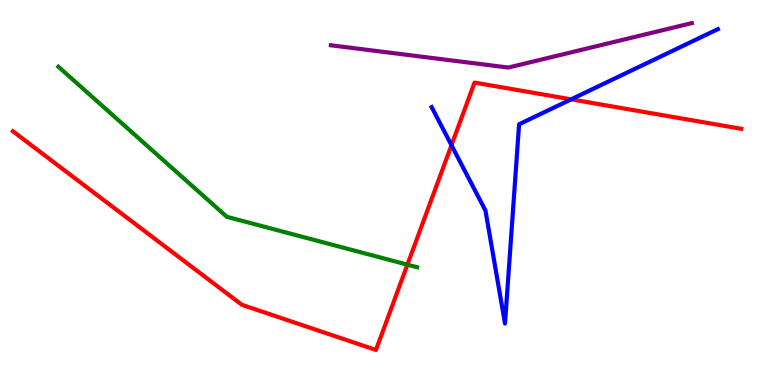[{'lines': ['blue', 'red'], 'intersections': [{'x': 5.83, 'y': 6.23}, {'x': 7.37, 'y': 7.42}]}, {'lines': ['green', 'red'], 'intersections': [{'x': 5.26, 'y': 3.13}]}, {'lines': ['purple', 'red'], 'intersections': []}, {'lines': ['blue', 'green'], 'intersections': []}, {'lines': ['blue', 'purple'], 'intersections': []}, {'lines': ['green', 'purple'], 'intersections': []}]